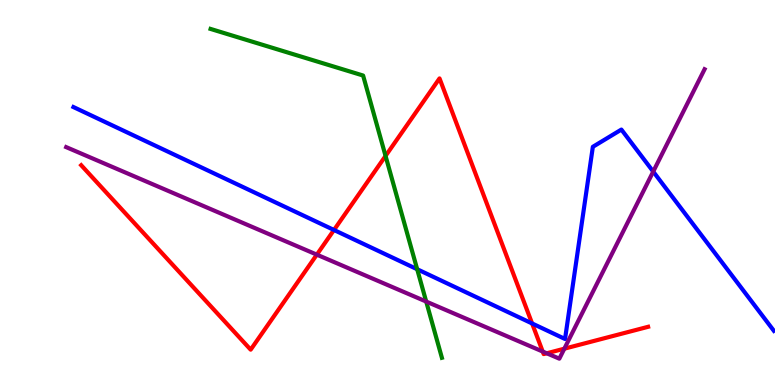[{'lines': ['blue', 'red'], 'intersections': [{'x': 4.31, 'y': 4.03}, {'x': 6.87, 'y': 1.6}]}, {'lines': ['green', 'red'], 'intersections': [{'x': 4.97, 'y': 5.95}]}, {'lines': ['purple', 'red'], 'intersections': [{'x': 4.09, 'y': 3.39}, {'x': 7.0, 'y': 0.869}, {'x': 7.05, 'y': 0.824}, {'x': 7.28, 'y': 0.943}]}, {'lines': ['blue', 'green'], 'intersections': [{'x': 5.38, 'y': 3.01}]}, {'lines': ['blue', 'purple'], 'intersections': [{'x': 8.43, 'y': 5.54}]}, {'lines': ['green', 'purple'], 'intersections': [{'x': 5.5, 'y': 2.17}]}]